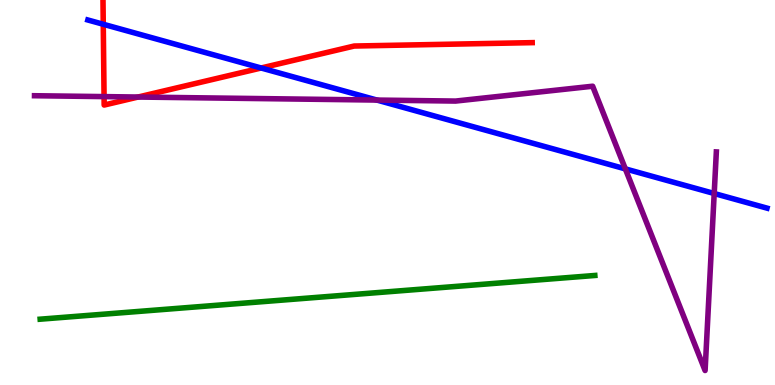[{'lines': ['blue', 'red'], 'intersections': [{'x': 1.33, 'y': 9.37}, {'x': 3.37, 'y': 8.23}]}, {'lines': ['green', 'red'], 'intersections': []}, {'lines': ['purple', 'red'], 'intersections': [{'x': 1.34, 'y': 7.49}, {'x': 1.78, 'y': 7.48}]}, {'lines': ['blue', 'green'], 'intersections': []}, {'lines': ['blue', 'purple'], 'intersections': [{'x': 4.86, 'y': 7.4}, {'x': 8.07, 'y': 5.61}, {'x': 9.22, 'y': 4.97}]}, {'lines': ['green', 'purple'], 'intersections': []}]